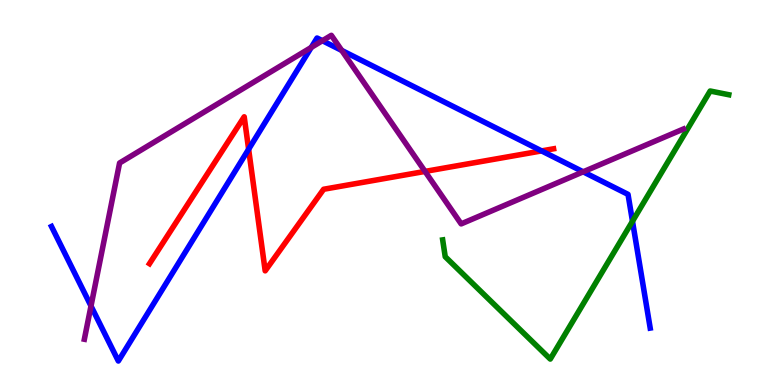[{'lines': ['blue', 'red'], 'intersections': [{'x': 3.21, 'y': 6.12}, {'x': 6.99, 'y': 6.08}]}, {'lines': ['green', 'red'], 'intersections': []}, {'lines': ['purple', 'red'], 'intersections': [{'x': 5.48, 'y': 5.55}]}, {'lines': ['blue', 'green'], 'intersections': [{'x': 8.16, 'y': 4.25}]}, {'lines': ['blue', 'purple'], 'intersections': [{'x': 1.17, 'y': 2.05}, {'x': 4.02, 'y': 8.77}, {'x': 4.16, 'y': 8.94}, {'x': 4.41, 'y': 8.69}, {'x': 7.52, 'y': 5.54}]}, {'lines': ['green', 'purple'], 'intersections': []}]